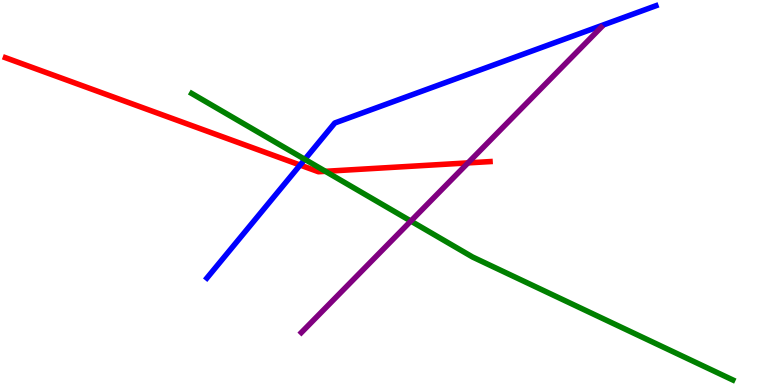[{'lines': ['blue', 'red'], 'intersections': [{'x': 3.87, 'y': 5.71}]}, {'lines': ['green', 'red'], 'intersections': [{'x': 4.2, 'y': 5.55}]}, {'lines': ['purple', 'red'], 'intersections': [{'x': 6.04, 'y': 5.77}]}, {'lines': ['blue', 'green'], 'intersections': [{'x': 3.93, 'y': 5.86}]}, {'lines': ['blue', 'purple'], 'intersections': []}, {'lines': ['green', 'purple'], 'intersections': [{'x': 5.3, 'y': 4.26}]}]